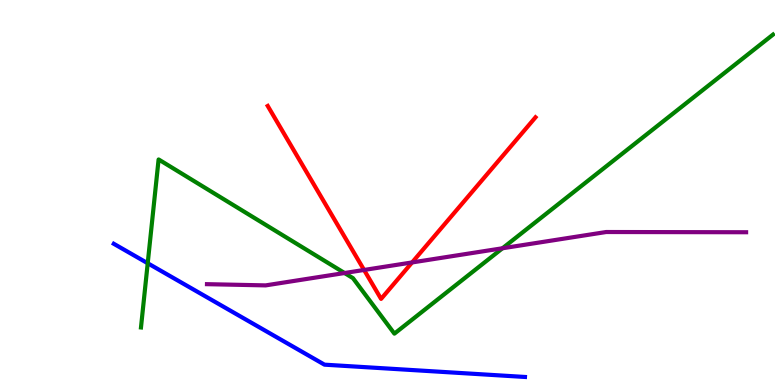[{'lines': ['blue', 'red'], 'intersections': []}, {'lines': ['green', 'red'], 'intersections': []}, {'lines': ['purple', 'red'], 'intersections': [{'x': 4.7, 'y': 2.99}, {'x': 5.32, 'y': 3.18}]}, {'lines': ['blue', 'green'], 'intersections': [{'x': 1.91, 'y': 3.16}]}, {'lines': ['blue', 'purple'], 'intersections': []}, {'lines': ['green', 'purple'], 'intersections': [{'x': 4.45, 'y': 2.91}, {'x': 6.48, 'y': 3.55}]}]